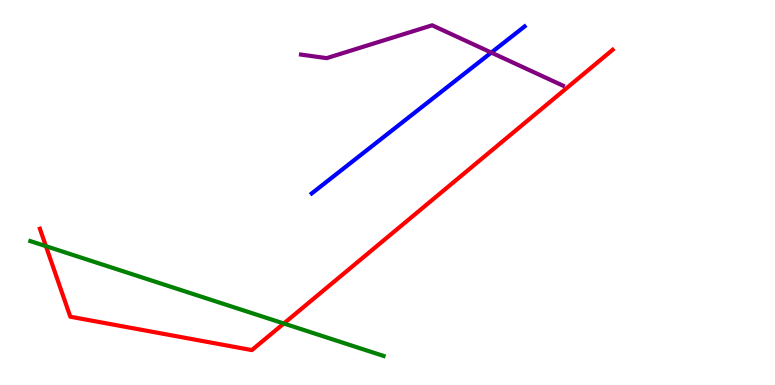[{'lines': ['blue', 'red'], 'intersections': []}, {'lines': ['green', 'red'], 'intersections': [{'x': 0.593, 'y': 3.61}, {'x': 3.66, 'y': 1.6}]}, {'lines': ['purple', 'red'], 'intersections': []}, {'lines': ['blue', 'green'], 'intersections': []}, {'lines': ['blue', 'purple'], 'intersections': [{'x': 6.34, 'y': 8.63}]}, {'lines': ['green', 'purple'], 'intersections': []}]